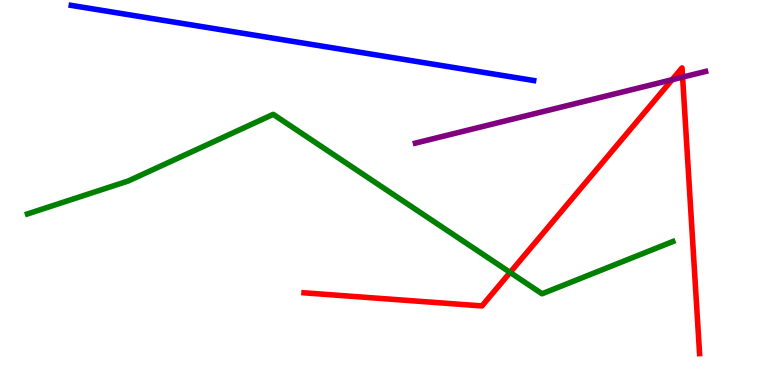[{'lines': ['blue', 'red'], 'intersections': []}, {'lines': ['green', 'red'], 'intersections': [{'x': 6.58, 'y': 2.92}]}, {'lines': ['purple', 'red'], 'intersections': [{'x': 8.67, 'y': 7.93}, {'x': 8.81, 'y': 8.0}]}, {'lines': ['blue', 'green'], 'intersections': []}, {'lines': ['blue', 'purple'], 'intersections': []}, {'lines': ['green', 'purple'], 'intersections': []}]